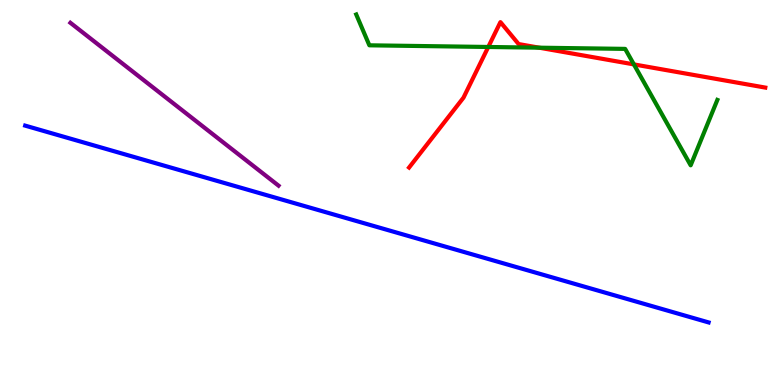[{'lines': ['blue', 'red'], 'intersections': []}, {'lines': ['green', 'red'], 'intersections': [{'x': 6.3, 'y': 8.78}, {'x': 6.96, 'y': 8.76}, {'x': 8.18, 'y': 8.33}]}, {'lines': ['purple', 'red'], 'intersections': []}, {'lines': ['blue', 'green'], 'intersections': []}, {'lines': ['blue', 'purple'], 'intersections': []}, {'lines': ['green', 'purple'], 'intersections': []}]